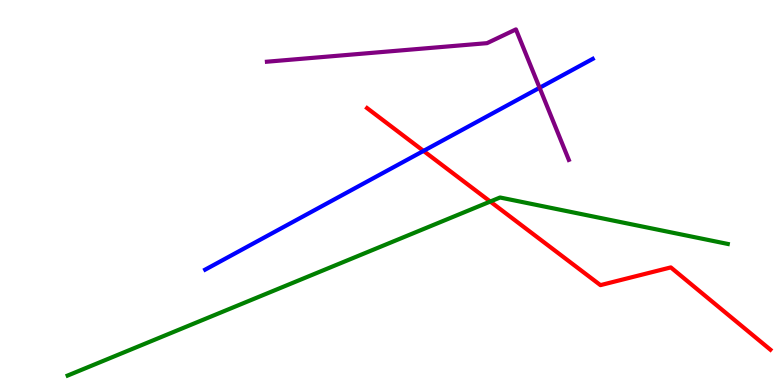[{'lines': ['blue', 'red'], 'intersections': [{'x': 5.46, 'y': 6.08}]}, {'lines': ['green', 'red'], 'intersections': [{'x': 6.33, 'y': 4.77}]}, {'lines': ['purple', 'red'], 'intersections': []}, {'lines': ['blue', 'green'], 'intersections': []}, {'lines': ['blue', 'purple'], 'intersections': [{'x': 6.96, 'y': 7.72}]}, {'lines': ['green', 'purple'], 'intersections': []}]